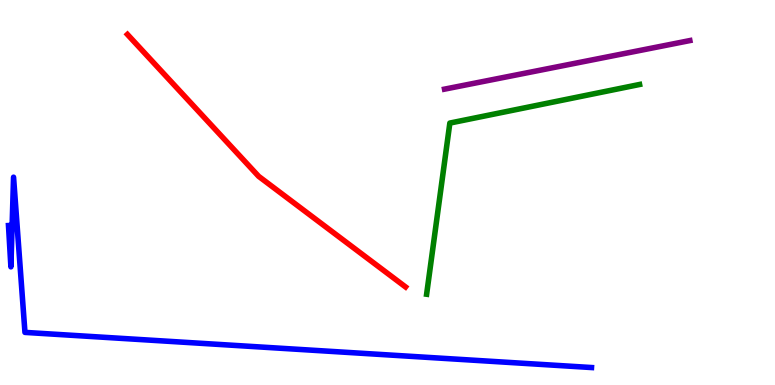[{'lines': ['blue', 'red'], 'intersections': []}, {'lines': ['green', 'red'], 'intersections': []}, {'lines': ['purple', 'red'], 'intersections': []}, {'lines': ['blue', 'green'], 'intersections': []}, {'lines': ['blue', 'purple'], 'intersections': []}, {'lines': ['green', 'purple'], 'intersections': []}]